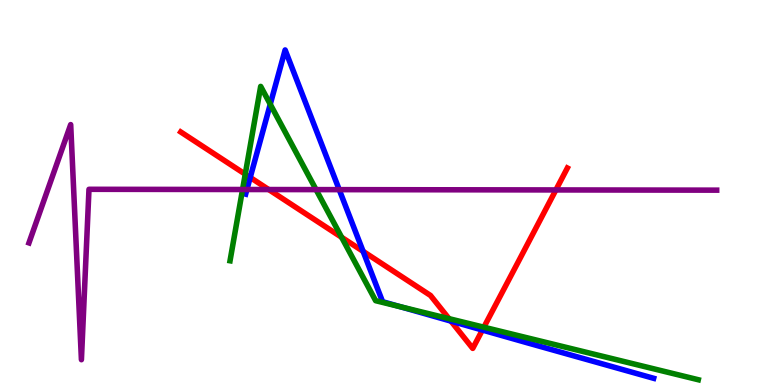[{'lines': ['blue', 'red'], 'intersections': [{'x': 3.23, 'y': 5.39}, {'x': 4.69, 'y': 3.47}, {'x': 5.82, 'y': 1.66}, {'x': 6.22, 'y': 1.43}]}, {'lines': ['green', 'red'], 'intersections': [{'x': 3.16, 'y': 5.48}, {'x': 4.41, 'y': 3.84}, {'x': 5.79, 'y': 1.72}, {'x': 6.24, 'y': 1.5}]}, {'lines': ['purple', 'red'], 'intersections': [{'x': 3.47, 'y': 5.08}, {'x': 7.17, 'y': 5.07}]}, {'lines': ['blue', 'green'], 'intersections': [{'x': 3.49, 'y': 7.29}, {'x': 5.17, 'y': 2.03}]}, {'lines': ['blue', 'purple'], 'intersections': [{'x': 3.19, 'y': 5.08}, {'x': 4.38, 'y': 5.07}]}, {'lines': ['green', 'purple'], 'intersections': [{'x': 3.13, 'y': 5.08}, {'x': 4.08, 'y': 5.08}]}]